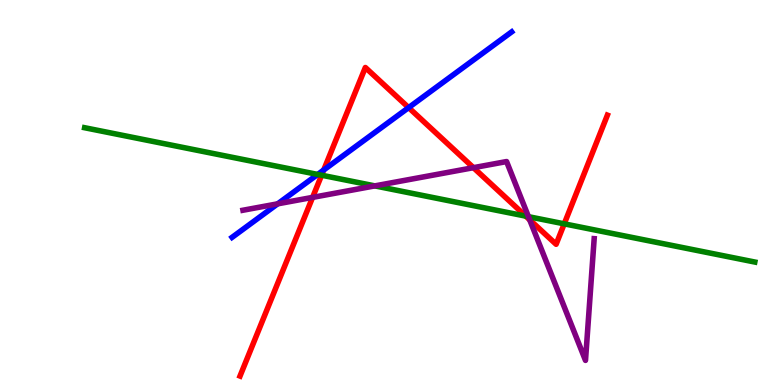[{'lines': ['blue', 'red'], 'intersections': [{'x': 4.18, 'y': 5.58}, {'x': 5.27, 'y': 7.2}]}, {'lines': ['green', 'red'], 'intersections': [{'x': 4.15, 'y': 5.45}, {'x': 6.78, 'y': 4.39}, {'x': 7.28, 'y': 4.19}]}, {'lines': ['purple', 'red'], 'intersections': [{'x': 4.03, 'y': 4.87}, {'x': 6.11, 'y': 5.64}, {'x': 6.83, 'y': 4.29}]}, {'lines': ['blue', 'green'], 'intersections': [{'x': 4.1, 'y': 5.47}]}, {'lines': ['blue', 'purple'], 'intersections': [{'x': 3.58, 'y': 4.71}]}, {'lines': ['green', 'purple'], 'intersections': [{'x': 4.84, 'y': 5.17}, {'x': 6.82, 'y': 4.37}]}]